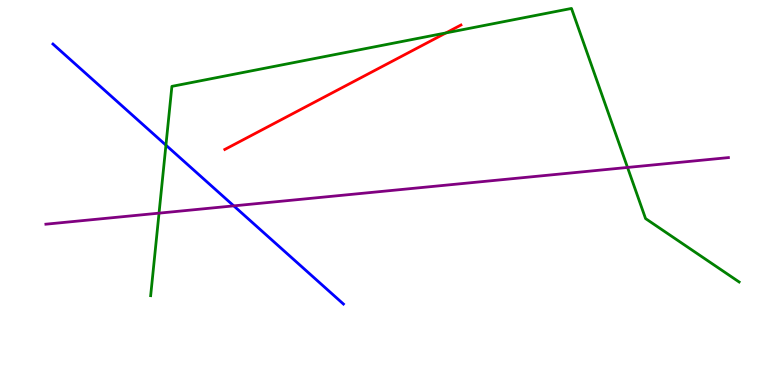[{'lines': ['blue', 'red'], 'intersections': []}, {'lines': ['green', 'red'], 'intersections': [{'x': 5.75, 'y': 9.14}]}, {'lines': ['purple', 'red'], 'intersections': []}, {'lines': ['blue', 'green'], 'intersections': [{'x': 2.14, 'y': 6.23}]}, {'lines': ['blue', 'purple'], 'intersections': [{'x': 3.02, 'y': 4.65}]}, {'lines': ['green', 'purple'], 'intersections': [{'x': 2.05, 'y': 4.46}, {'x': 8.1, 'y': 5.65}]}]